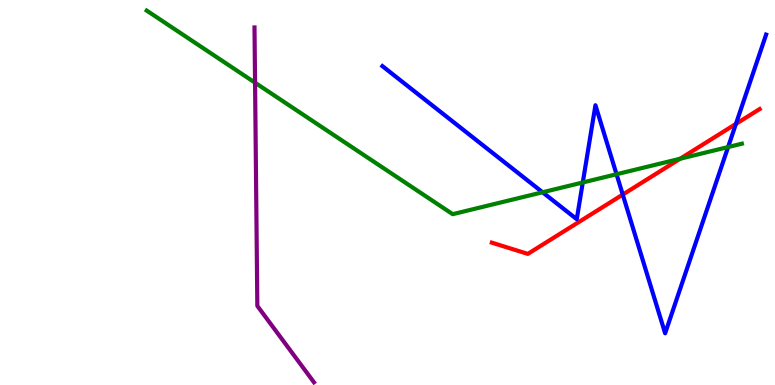[{'lines': ['blue', 'red'], 'intersections': [{'x': 8.04, 'y': 4.95}, {'x': 9.5, 'y': 6.78}]}, {'lines': ['green', 'red'], 'intersections': [{'x': 8.78, 'y': 5.88}]}, {'lines': ['purple', 'red'], 'intersections': []}, {'lines': ['blue', 'green'], 'intersections': [{'x': 7.0, 'y': 5.01}, {'x': 7.52, 'y': 5.26}, {'x': 7.96, 'y': 5.47}, {'x': 9.39, 'y': 6.18}]}, {'lines': ['blue', 'purple'], 'intersections': []}, {'lines': ['green', 'purple'], 'intersections': [{'x': 3.29, 'y': 7.85}]}]